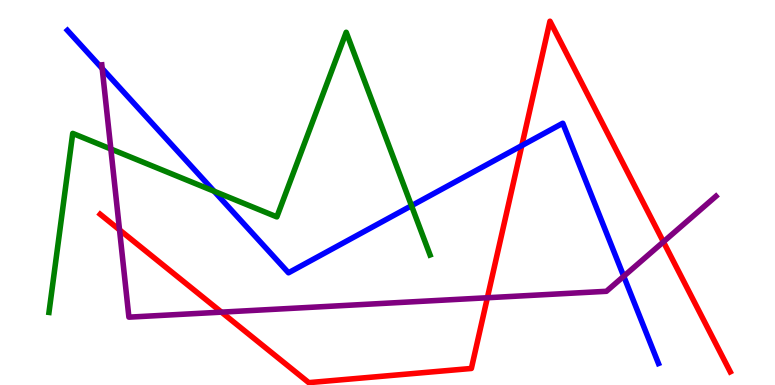[{'lines': ['blue', 'red'], 'intersections': [{'x': 6.73, 'y': 6.22}]}, {'lines': ['green', 'red'], 'intersections': []}, {'lines': ['purple', 'red'], 'intersections': [{'x': 1.54, 'y': 4.03}, {'x': 2.86, 'y': 1.89}, {'x': 6.29, 'y': 2.27}, {'x': 8.56, 'y': 3.72}]}, {'lines': ['blue', 'green'], 'intersections': [{'x': 2.76, 'y': 5.03}, {'x': 5.31, 'y': 4.66}]}, {'lines': ['blue', 'purple'], 'intersections': [{'x': 1.32, 'y': 8.22}, {'x': 8.05, 'y': 2.82}]}, {'lines': ['green', 'purple'], 'intersections': [{'x': 1.43, 'y': 6.13}]}]